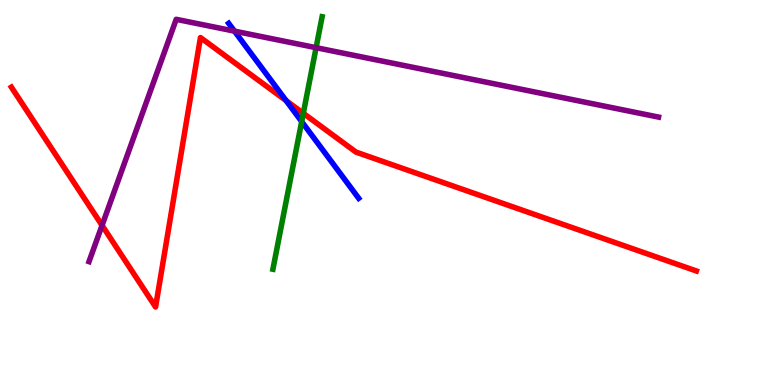[{'lines': ['blue', 'red'], 'intersections': [{'x': 3.69, 'y': 7.39}]}, {'lines': ['green', 'red'], 'intersections': [{'x': 3.91, 'y': 7.06}]}, {'lines': ['purple', 'red'], 'intersections': [{'x': 1.32, 'y': 4.15}]}, {'lines': ['blue', 'green'], 'intersections': [{'x': 3.89, 'y': 6.84}]}, {'lines': ['blue', 'purple'], 'intersections': [{'x': 3.03, 'y': 9.19}]}, {'lines': ['green', 'purple'], 'intersections': [{'x': 4.08, 'y': 8.76}]}]